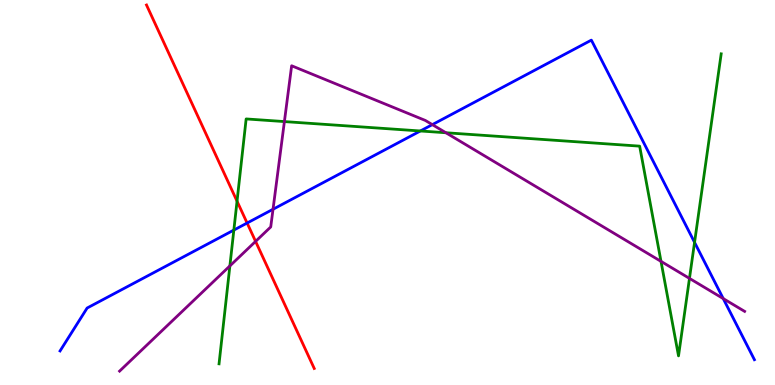[{'lines': ['blue', 'red'], 'intersections': [{'x': 3.19, 'y': 4.21}]}, {'lines': ['green', 'red'], 'intersections': [{'x': 3.06, 'y': 4.77}]}, {'lines': ['purple', 'red'], 'intersections': [{'x': 3.3, 'y': 3.73}]}, {'lines': ['blue', 'green'], 'intersections': [{'x': 3.02, 'y': 4.02}, {'x': 5.42, 'y': 6.6}, {'x': 8.96, 'y': 3.7}]}, {'lines': ['blue', 'purple'], 'intersections': [{'x': 3.52, 'y': 4.56}, {'x': 5.58, 'y': 6.76}, {'x': 9.33, 'y': 2.24}]}, {'lines': ['green', 'purple'], 'intersections': [{'x': 2.97, 'y': 3.09}, {'x': 3.67, 'y': 6.84}, {'x': 5.75, 'y': 6.55}, {'x': 8.53, 'y': 3.21}, {'x': 8.9, 'y': 2.77}]}]